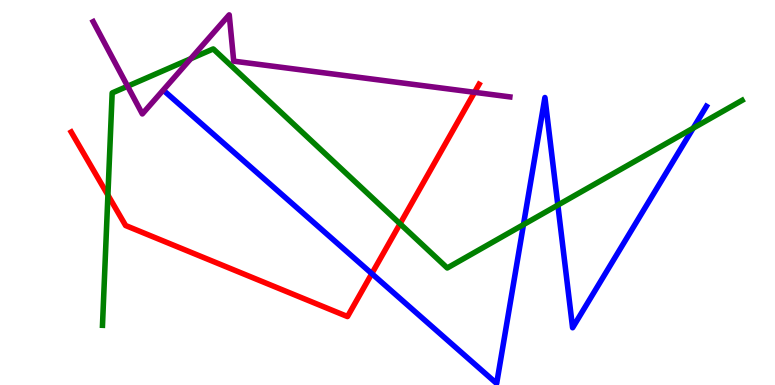[{'lines': ['blue', 'red'], 'intersections': [{'x': 4.8, 'y': 2.89}]}, {'lines': ['green', 'red'], 'intersections': [{'x': 1.39, 'y': 4.93}, {'x': 5.16, 'y': 4.19}]}, {'lines': ['purple', 'red'], 'intersections': [{'x': 6.12, 'y': 7.6}]}, {'lines': ['blue', 'green'], 'intersections': [{'x': 6.75, 'y': 4.17}, {'x': 7.2, 'y': 4.67}, {'x': 8.94, 'y': 6.67}]}, {'lines': ['blue', 'purple'], 'intersections': []}, {'lines': ['green', 'purple'], 'intersections': [{'x': 1.65, 'y': 7.76}, {'x': 2.46, 'y': 8.47}]}]